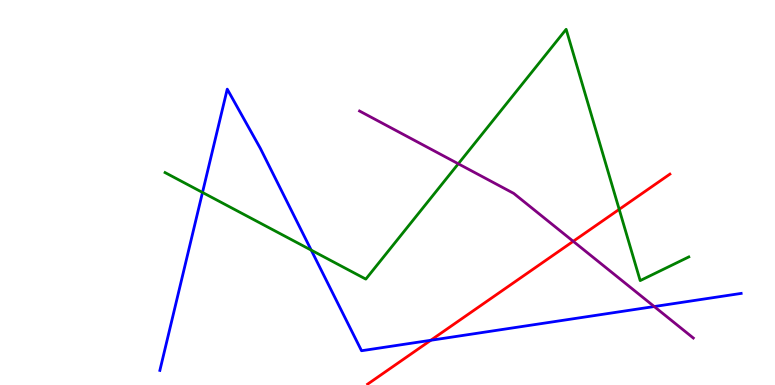[{'lines': ['blue', 'red'], 'intersections': [{'x': 5.56, 'y': 1.16}]}, {'lines': ['green', 'red'], 'intersections': [{'x': 7.99, 'y': 4.56}]}, {'lines': ['purple', 'red'], 'intersections': [{'x': 7.4, 'y': 3.73}]}, {'lines': ['blue', 'green'], 'intersections': [{'x': 2.61, 'y': 5.0}, {'x': 4.02, 'y': 3.5}]}, {'lines': ['blue', 'purple'], 'intersections': [{'x': 8.44, 'y': 2.04}]}, {'lines': ['green', 'purple'], 'intersections': [{'x': 5.91, 'y': 5.75}]}]